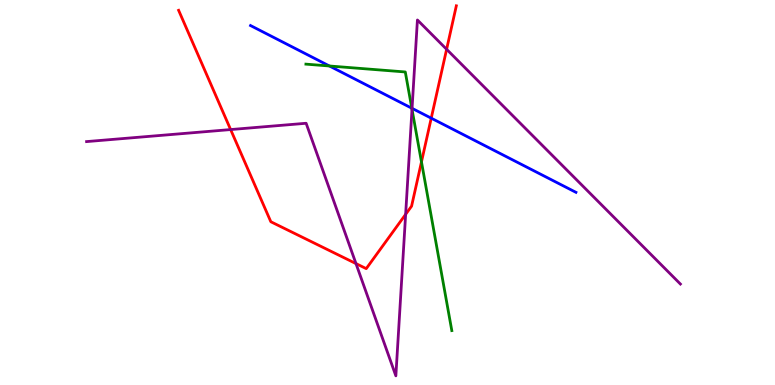[{'lines': ['blue', 'red'], 'intersections': [{'x': 5.56, 'y': 6.93}]}, {'lines': ['green', 'red'], 'intersections': [{'x': 5.44, 'y': 5.79}]}, {'lines': ['purple', 'red'], 'intersections': [{'x': 2.98, 'y': 6.63}, {'x': 4.59, 'y': 3.15}, {'x': 5.23, 'y': 4.43}, {'x': 5.76, 'y': 8.72}]}, {'lines': ['blue', 'green'], 'intersections': [{'x': 4.25, 'y': 8.29}, {'x': 5.31, 'y': 7.19}]}, {'lines': ['blue', 'purple'], 'intersections': [{'x': 5.32, 'y': 7.19}]}, {'lines': ['green', 'purple'], 'intersections': [{'x': 5.32, 'y': 7.16}]}]